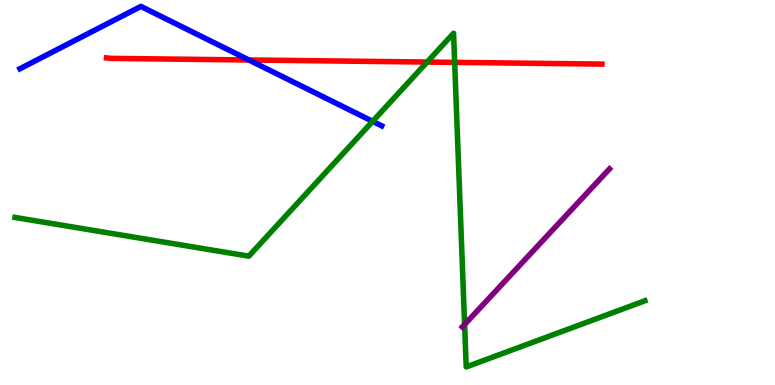[{'lines': ['blue', 'red'], 'intersections': [{'x': 3.21, 'y': 8.44}]}, {'lines': ['green', 'red'], 'intersections': [{'x': 5.51, 'y': 8.39}, {'x': 5.87, 'y': 8.38}]}, {'lines': ['purple', 'red'], 'intersections': []}, {'lines': ['blue', 'green'], 'intersections': [{'x': 4.81, 'y': 6.85}]}, {'lines': ['blue', 'purple'], 'intersections': []}, {'lines': ['green', 'purple'], 'intersections': [{'x': 5.99, 'y': 1.57}]}]